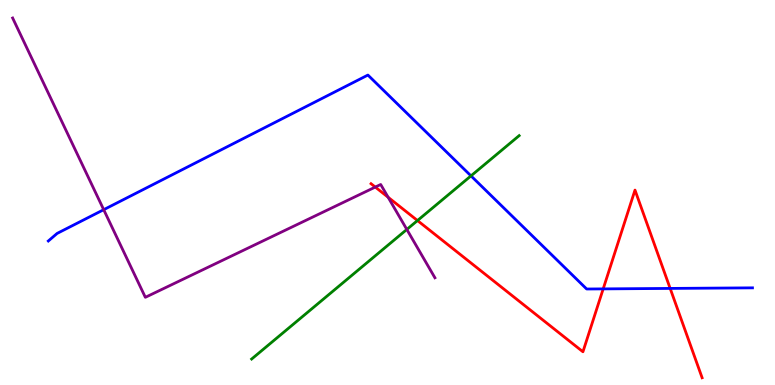[{'lines': ['blue', 'red'], 'intersections': [{'x': 7.78, 'y': 2.5}, {'x': 8.65, 'y': 2.51}]}, {'lines': ['green', 'red'], 'intersections': [{'x': 5.39, 'y': 4.27}]}, {'lines': ['purple', 'red'], 'intersections': [{'x': 4.84, 'y': 5.14}, {'x': 5.01, 'y': 4.88}]}, {'lines': ['blue', 'green'], 'intersections': [{'x': 6.08, 'y': 5.43}]}, {'lines': ['blue', 'purple'], 'intersections': [{'x': 1.34, 'y': 4.55}]}, {'lines': ['green', 'purple'], 'intersections': [{'x': 5.25, 'y': 4.04}]}]